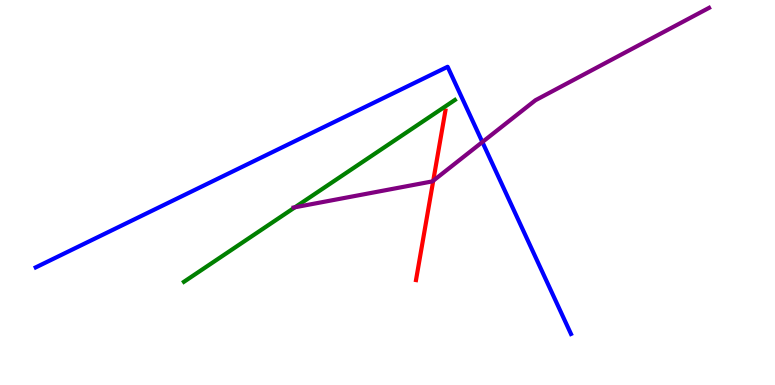[{'lines': ['blue', 'red'], 'intersections': []}, {'lines': ['green', 'red'], 'intersections': []}, {'lines': ['purple', 'red'], 'intersections': [{'x': 5.59, 'y': 5.31}]}, {'lines': ['blue', 'green'], 'intersections': []}, {'lines': ['blue', 'purple'], 'intersections': [{'x': 6.22, 'y': 6.31}]}, {'lines': ['green', 'purple'], 'intersections': [{'x': 3.81, 'y': 4.62}]}]